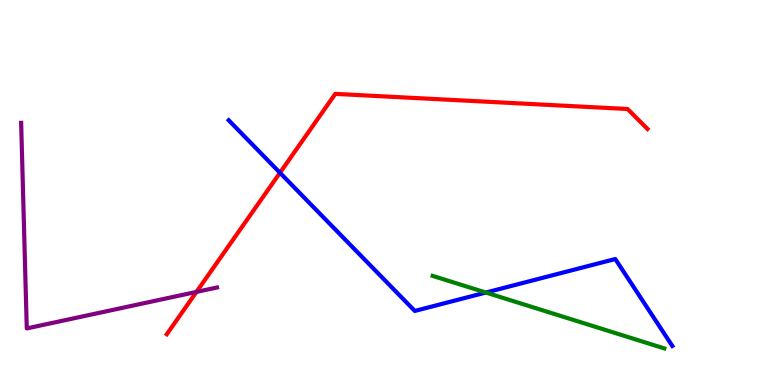[{'lines': ['blue', 'red'], 'intersections': [{'x': 3.61, 'y': 5.51}]}, {'lines': ['green', 'red'], 'intersections': []}, {'lines': ['purple', 'red'], 'intersections': [{'x': 2.53, 'y': 2.42}]}, {'lines': ['blue', 'green'], 'intersections': [{'x': 6.27, 'y': 2.4}]}, {'lines': ['blue', 'purple'], 'intersections': []}, {'lines': ['green', 'purple'], 'intersections': []}]